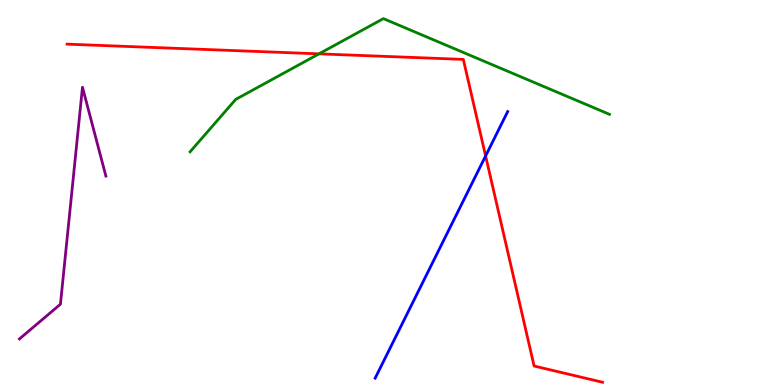[{'lines': ['blue', 'red'], 'intersections': [{'x': 6.27, 'y': 5.95}]}, {'lines': ['green', 'red'], 'intersections': [{'x': 4.12, 'y': 8.6}]}, {'lines': ['purple', 'red'], 'intersections': []}, {'lines': ['blue', 'green'], 'intersections': []}, {'lines': ['blue', 'purple'], 'intersections': []}, {'lines': ['green', 'purple'], 'intersections': []}]